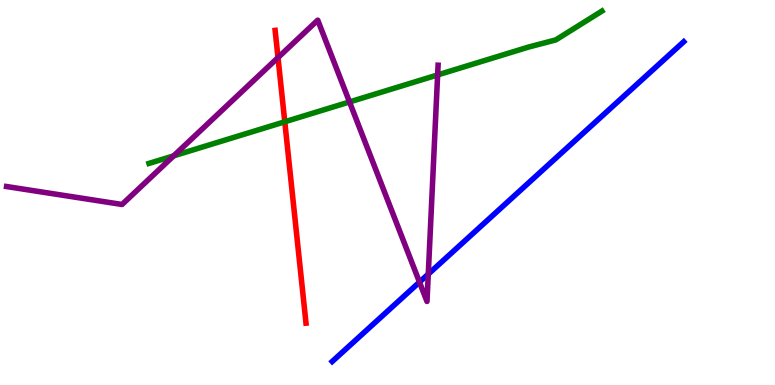[{'lines': ['blue', 'red'], 'intersections': []}, {'lines': ['green', 'red'], 'intersections': [{'x': 3.67, 'y': 6.84}]}, {'lines': ['purple', 'red'], 'intersections': [{'x': 3.59, 'y': 8.5}]}, {'lines': ['blue', 'green'], 'intersections': []}, {'lines': ['blue', 'purple'], 'intersections': [{'x': 5.41, 'y': 2.67}, {'x': 5.53, 'y': 2.88}]}, {'lines': ['green', 'purple'], 'intersections': [{'x': 2.24, 'y': 5.95}, {'x': 4.51, 'y': 7.35}, {'x': 5.65, 'y': 8.05}]}]